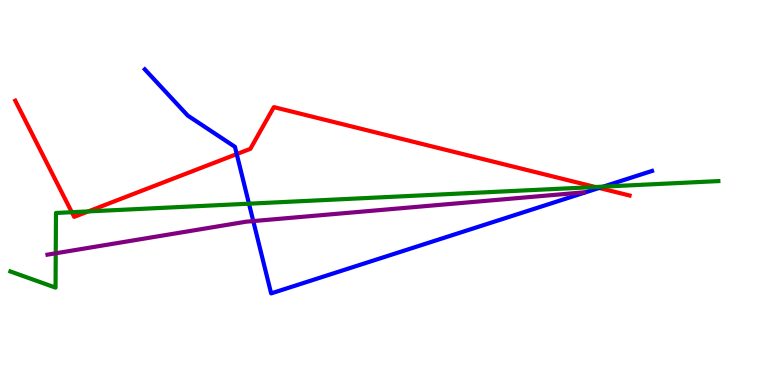[{'lines': ['blue', 'red'], 'intersections': [{'x': 3.05, 'y': 6.0}, {'x': 7.73, 'y': 5.12}]}, {'lines': ['green', 'red'], 'intersections': [{'x': 0.927, 'y': 4.49}, {'x': 1.14, 'y': 4.51}, {'x': 7.68, 'y': 5.14}]}, {'lines': ['purple', 'red'], 'intersections': []}, {'lines': ['blue', 'green'], 'intersections': [{'x': 3.21, 'y': 4.71}, {'x': 7.78, 'y': 5.15}]}, {'lines': ['blue', 'purple'], 'intersections': [{'x': 3.27, 'y': 4.26}]}, {'lines': ['green', 'purple'], 'intersections': [{'x': 0.719, 'y': 3.42}]}]